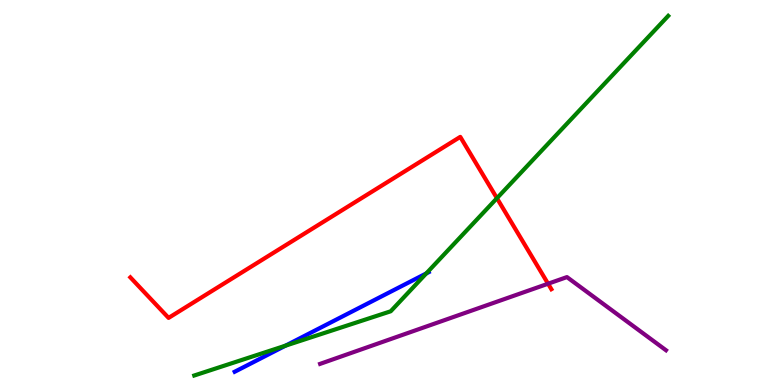[{'lines': ['blue', 'red'], 'intersections': []}, {'lines': ['green', 'red'], 'intersections': [{'x': 6.41, 'y': 4.85}]}, {'lines': ['purple', 'red'], 'intersections': [{'x': 7.07, 'y': 2.63}]}, {'lines': ['blue', 'green'], 'intersections': [{'x': 3.68, 'y': 1.02}, {'x': 5.5, 'y': 2.9}]}, {'lines': ['blue', 'purple'], 'intersections': []}, {'lines': ['green', 'purple'], 'intersections': []}]